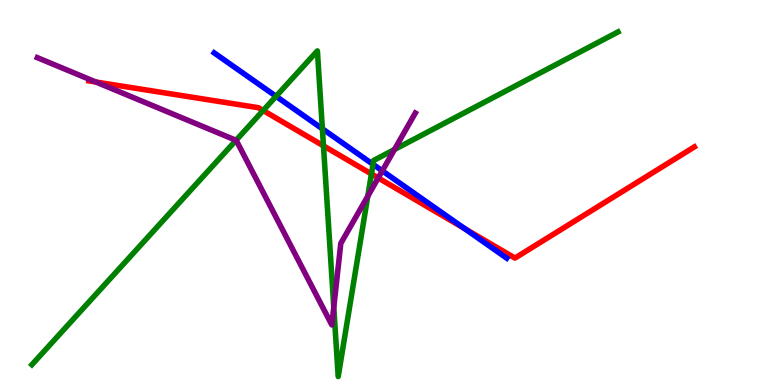[{'lines': ['blue', 'red'], 'intersections': [{'x': 5.99, 'y': 4.07}]}, {'lines': ['green', 'red'], 'intersections': [{'x': 3.4, 'y': 7.13}, {'x': 4.17, 'y': 6.21}, {'x': 4.79, 'y': 5.48}]}, {'lines': ['purple', 'red'], 'intersections': [{'x': 1.24, 'y': 7.87}, {'x': 4.88, 'y': 5.38}]}, {'lines': ['blue', 'green'], 'intersections': [{'x': 3.56, 'y': 7.5}, {'x': 4.16, 'y': 6.65}, {'x': 4.81, 'y': 5.73}]}, {'lines': ['blue', 'purple'], 'intersections': [{'x': 4.93, 'y': 5.56}]}, {'lines': ['green', 'purple'], 'intersections': [{'x': 3.05, 'y': 6.36}, {'x': 4.31, 'y': 2.02}, {'x': 4.75, 'y': 4.9}, {'x': 5.09, 'y': 6.12}]}]